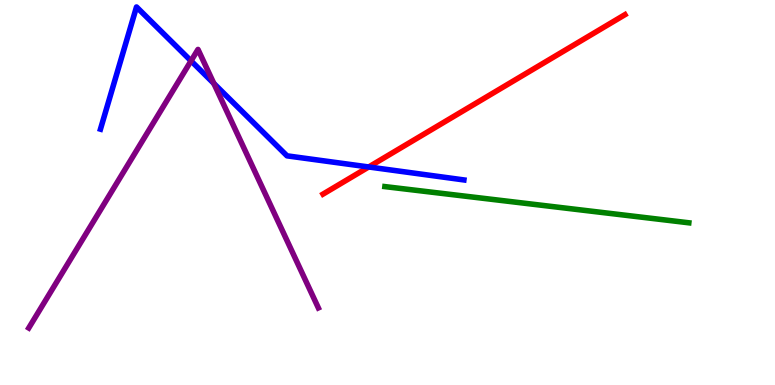[{'lines': ['blue', 'red'], 'intersections': [{'x': 4.76, 'y': 5.66}]}, {'lines': ['green', 'red'], 'intersections': []}, {'lines': ['purple', 'red'], 'intersections': []}, {'lines': ['blue', 'green'], 'intersections': []}, {'lines': ['blue', 'purple'], 'intersections': [{'x': 2.46, 'y': 8.42}, {'x': 2.76, 'y': 7.83}]}, {'lines': ['green', 'purple'], 'intersections': []}]